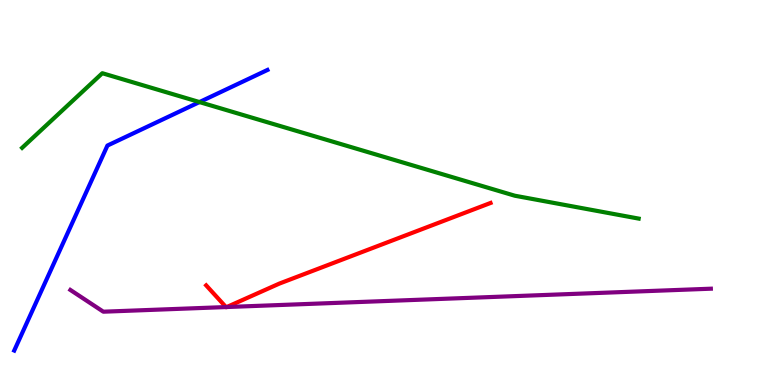[{'lines': ['blue', 'red'], 'intersections': []}, {'lines': ['green', 'red'], 'intersections': []}, {'lines': ['purple', 'red'], 'intersections': [{'x': 2.92, 'y': 2.02}, {'x': 2.93, 'y': 2.03}]}, {'lines': ['blue', 'green'], 'intersections': [{'x': 2.57, 'y': 7.35}]}, {'lines': ['blue', 'purple'], 'intersections': []}, {'lines': ['green', 'purple'], 'intersections': []}]